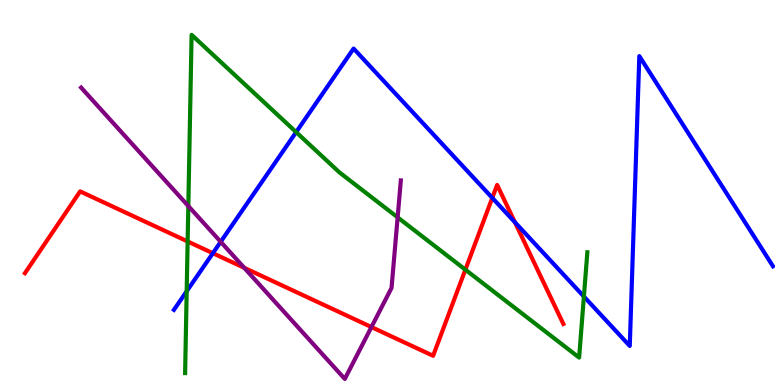[{'lines': ['blue', 'red'], 'intersections': [{'x': 2.75, 'y': 3.42}, {'x': 6.35, 'y': 4.86}, {'x': 6.64, 'y': 4.23}]}, {'lines': ['green', 'red'], 'intersections': [{'x': 2.42, 'y': 3.73}, {'x': 6.0, 'y': 3.0}]}, {'lines': ['purple', 'red'], 'intersections': [{'x': 3.15, 'y': 3.04}, {'x': 4.79, 'y': 1.5}]}, {'lines': ['blue', 'green'], 'intersections': [{'x': 2.41, 'y': 2.43}, {'x': 3.82, 'y': 6.57}, {'x': 7.53, 'y': 2.3}]}, {'lines': ['blue', 'purple'], 'intersections': [{'x': 2.85, 'y': 3.72}]}, {'lines': ['green', 'purple'], 'intersections': [{'x': 2.43, 'y': 4.65}, {'x': 5.13, 'y': 4.35}]}]